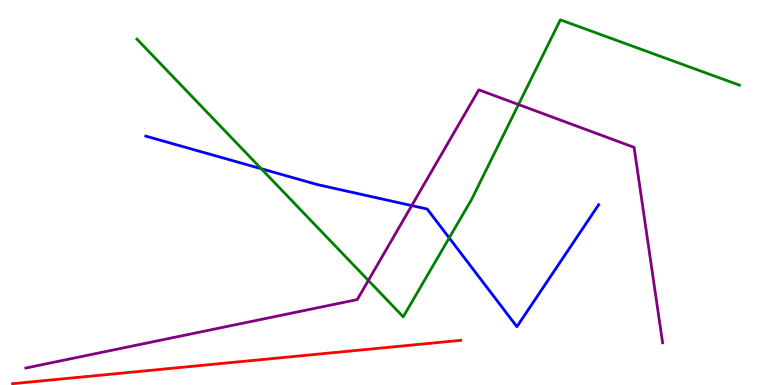[{'lines': ['blue', 'red'], 'intersections': []}, {'lines': ['green', 'red'], 'intersections': []}, {'lines': ['purple', 'red'], 'intersections': []}, {'lines': ['blue', 'green'], 'intersections': [{'x': 3.37, 'y': 5.62}, {'x': 5.8, 'y': 3.82}]}, {'lines': ['blue', 'purple'], 'intersections': [{'x': 5.31, 'y': 4.66}]}, {'lines': ['green', 'purple'], 'intersections': [{'x': 4.75, 'y': 2.72}, {'x': 6.69, 'y': 7.28}]}]